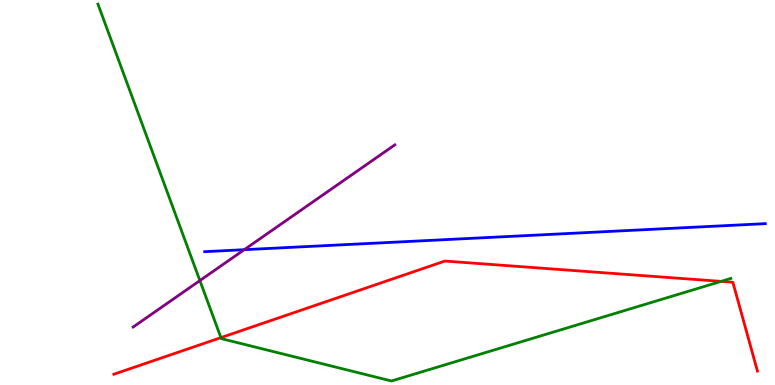[{'lines': ['blue', 'red'], 'intersections': []}, {'lines': ['green', 'red'], 'intersections': [{'x': 2.85, 'y': 1.23}, {'x': 9.3, 'y': 2.69}]}, {'lines': ['purple', 'red'], 'intersections': []}, {'lines': ['blue', 'green'], 'intersections': []}, {'lines': ['blue', 'purple'], 'intersections': [{'x': 3.15, 'y': 3.51}]}, {'lines': ['green', 'purple'], 'intersections': [{'x': 2.58, 'y': 2.71}]}]